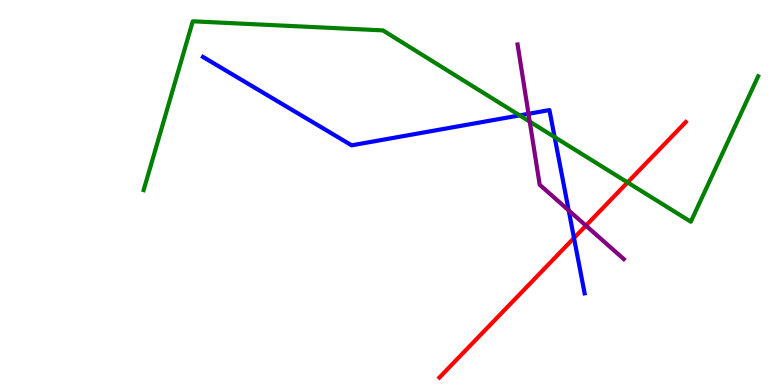[{'lines': ['blue', 'red'], 'intersections': [{'x': 7.41, 'y': 3.82}]}, {'lines': ['green', 'red'], 'intersections': [{'x': 8.1, 'y': 5.26}]}, {'lines': ['purple', 'red'], 'intersections': [{'x': 7.56, 'y': 4.14}]}, {'lines': ['blue', 'green'], 'intersections': [{'x': 6.71, 'y': 7.0}, {'x': 7.16, 'y': 6.44}]}, {'lines': ['blue', 'purple'], 'intersections': [{'x': 6.82, 'y': 7.04}, {'x': 7.34, 'y': 4.54}]}, {'lines': ['green', 'purple'], 'intersections': [{'x': 6.84, 'y': 6.84}]}]